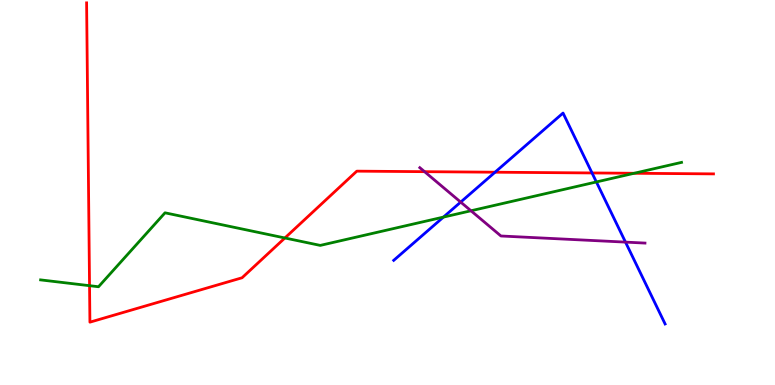[{'lines': ['blue', 'red'], 'intersections': [{'x': 6.39, 'y': 5.53}, {'x': 7.64, 'y': 5.51}]}, {'lines': ['green', 'red'], 'intersections': [{'x': 1.16, 'y': 2.58}, {'x': 3.68, 'y': 3.82}, {'x': 8.18, 'y': 5.5}]}, {'lines': ['purple', 'red'], 'intersections': [{'x': 5.48, 'y': 5.54}]}, {'lines': ['blue', 'green'], 'intersections': [{'x': 5.72, 'y': 4.36}, {'x': 7.7, 'y': 5.27}]}, {'lines': ['blue', 'purple'], 'intersections': [{'x': 5.94, 'y': 4.75}, {'x': 8.07, 'y': 3.71}]}, {'lines': ['green', 'purple'], 'intersections': [{'x': 6.08, 'y': 4.53}]}]